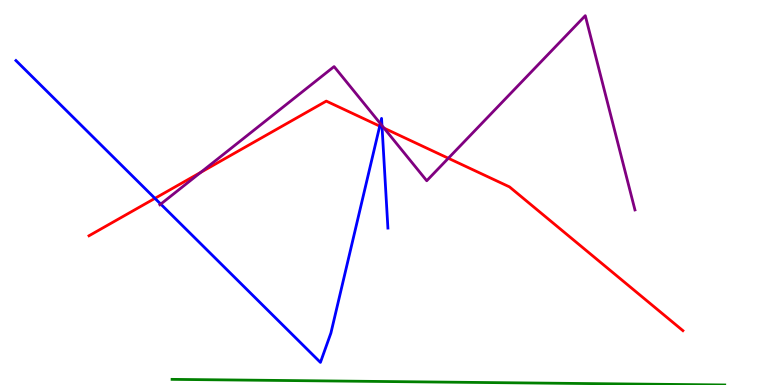[{'lines': ['blue', 'red'], 'intersections': [{'x': 2.0, 'y': 4.85}, {'x': 4.9, 'y': 6.72}, {'x': 4.93, 'y': 6.7}]}, {'lines': ['green', 'red'], 'intersections': []}, {'lines': ['purple', 'red'], 'intersections': [{'x': 2.59, 'y': 5.52}, {'x': 4.96, 'y': 6.67}, {'x': 5.79, 'y': 5.89}]}, {'lines': ['blue', 'green'], 'intersections': []}, {'lines': ['blue', 'purple'], 'intersections': [{'x': 2.07, 'y': 4.7}, {'x': 4.91, 'y': 6.79}, {'x': 4.93, 'y': 6.74}]}, {'lines': ['green', 'purple'], 'intersections': []}]